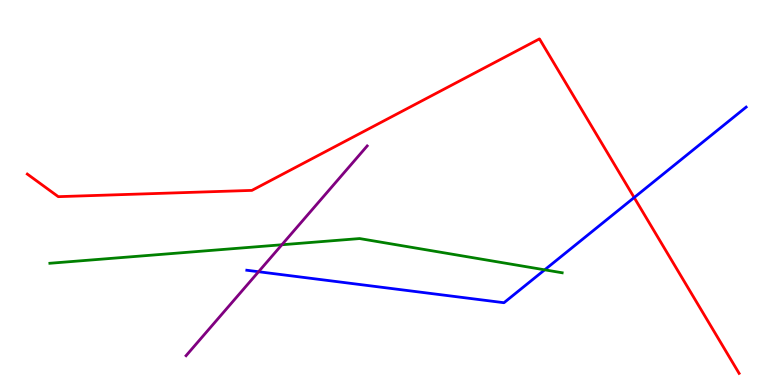[{'lines': ['blue', 'red'], 'intersections': [{'x': 8.18, 'y': 4.87}]}, {'lines': ['green', 'red'], 'intersections': []}, {'lines': ['purple', 'red'], 'intersections': []}, {'lines': ['blue', 'green'], 'intersections': [{'x': 7.03, 'y': 2.99}]}, {'lines': ['blue', 'purple'], 'intersections': [{'x': 3.34, 'y': 2.94}]}, {'lines': ['green', 'purple'], 'intersections': [{'x': 3.64, 'y': 3.64}]}]